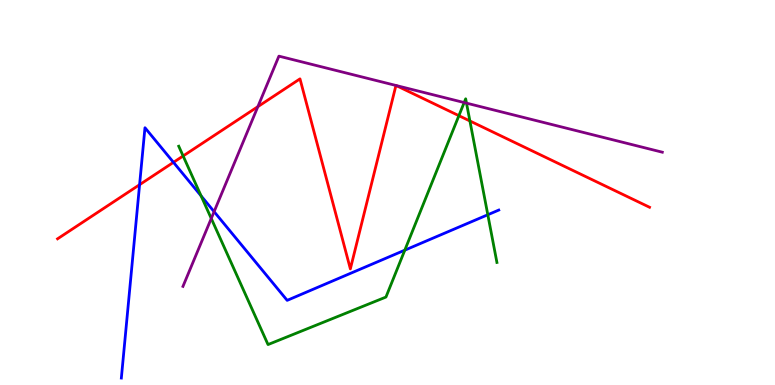[{'lines': ['blue', 'red'], 'intersections': [{'x': 1.8, 'y': 5.2}, {'x': 2.24, 'y': 5.78}]}, {'lines': ['green', 'red'], 'intersections': [{'x': 2.36, 'y': 5.95}, {'x': 5.92, 'y': 7.0}, {'x': 6.06, 'y': 6.86}]}, {'lines': ['purple', 'red'], 'intersections': [{'x': 3.33, 'y': 7.23}, {'x': 5.11, 'y': 7.78}, {'x': 5.11, 'y': 7.78}]}, {'lines': ['blue', 'green'], 'intersections': [{'x': 2.59, 'y': 4.91}, {'x': 5.22, 'y': 3.5}, {'x': 6.29, 'y': 4.42}]}, {'lines': ['blue', 'purple'], 'intersections': [{'x': 2.76, 'y': 4.5}]}, {'lines': ['green', 'purple'], 'intersections': [{'x': 2.73, 'y': 4.33}, {'x': 5.99, 'y': 7.34}, {'x': 6.02, 'y': 7.32}]}]